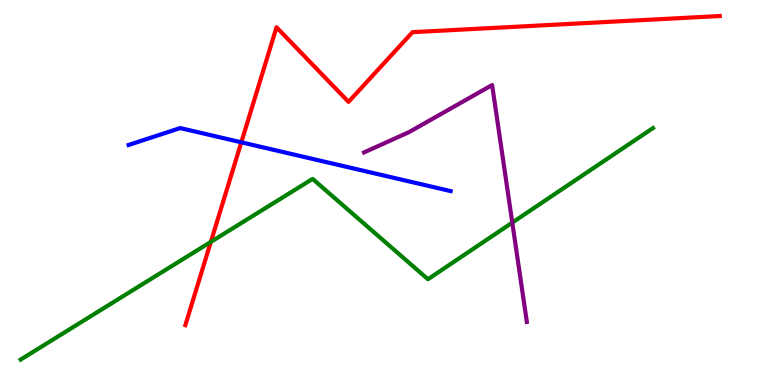[{'lines': ['blue', 'red'], 'intersections': [{'x': 3.11, 'y': 6.3}]}, {'lines': ['green', 'red'], 'intersections': [{'x': 2.72, 'y': 3.72}]}, {'lines': ['purple', 'red'], 'intersections': []}, {'lines': ['blue', 'green'], 'intersections': []}, {'lines': ['blue', 'purple'], 'intersections': []}, {'lines': ['green', 'purple'], 'intersections': [{'x': 6.61, 'y': 4.22}]}]